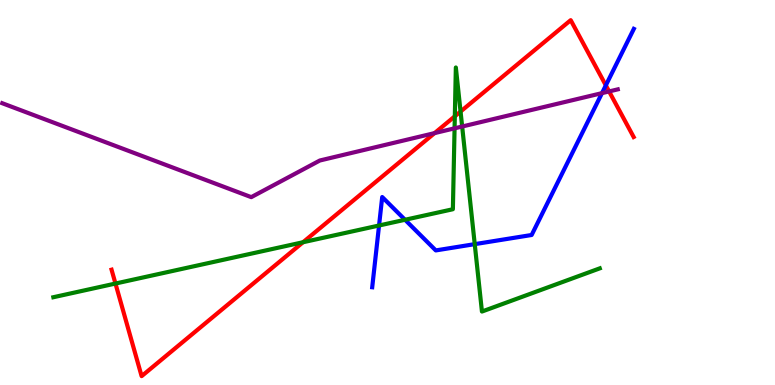[{'lines': ['blue', 'red'], 'intersections': [{'x': 7.82, 'y': 7.78}]}, {'lines': ['green', 'red'], 'intersections': [{'x': 1.49, 'y': 2.64}, {'x': 3.91, 'y': 3.71}, {'x': 5.87, 'y': 6.98}, {'x': 5.94, 'y': 7.1}]}, {'lines': ['purple', 'red'], 'intersections': [{'x': 5.61, 'y': 6.54}, {'x': 7.86, 'y': 7.63}]}, {'lines': ['blue', 'green'], 'intersections': [{'x': 4.89, 'y': 4.14}, {'x': 5.23, 'y': 4.29}, {'x': 6.13, 'y': 3.66}]}, {'lines': ['blue', 'purple'], 'intersections': [{'x': 7.77, 'y': 7.58}]}, {'lines': ['green', 'purple'], 'intersections': [{'x': 5.87, 'y': 6.67}, {'x': 5.96, 'y': 6.71}]}]